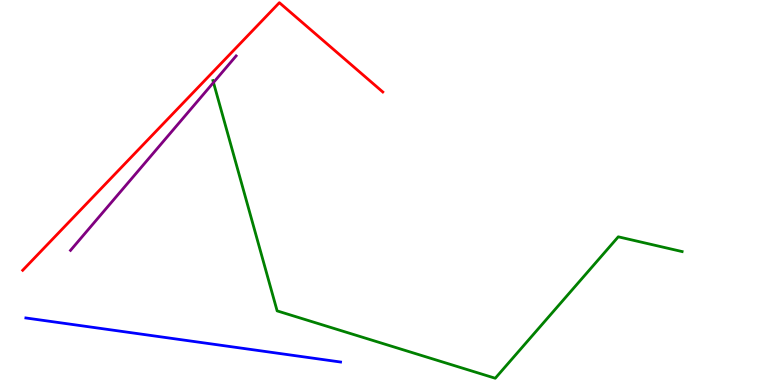[{'lines': ['blue', 'red'], 'intersections': []}, {'lines': ['green', 'red'], 'intersections': []}, {'lines': ['purple', 'red'], 'intersections': []}, {'lines': ['blue', 'green'], 'intersections': []}, {'lines': ['blue', 'purple'], 'intersections': []}, {'lines': ['green', 'purple'], 'intersections': [{'x': 2.75, 'y': 7.86}]}]